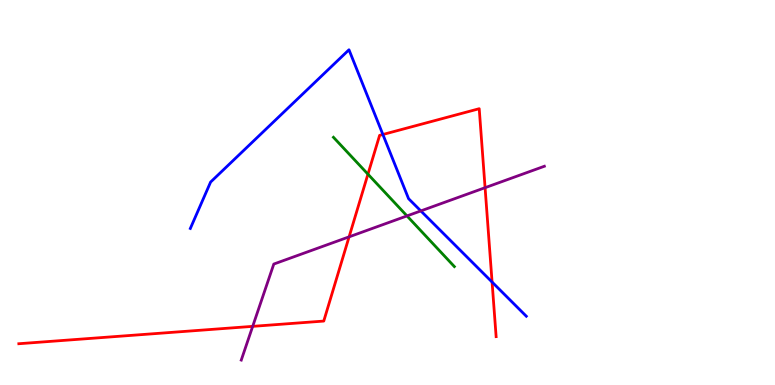[{'lines': ['blue', 'red'], 'intersections': [{'x': 4.94, 'y': 6.51}, {'x': 6.35, 'y': 2.67}]}, {'lines': ['green', 'red'], 'intersections': [{'x': 4.75, 'y': 5.48}]}, {'lines': ['purple', 'red'], 'intersections': [{'x': 3.26, 'y': 1.52}, {'x': 4.5, 'y': 3.85}, {'x': 6.26, 'y': 5.12}]}, {'lines': ['blue', 'green'], 'intersections': []}, {'lines': ['blue', 'purple'], 'intersections': [{'x': 5.43, 'y': 4.52}]}, {'lines': ['green', 'purple'], 'intersections': [{'x': 5.25, 'y': 4.39}]}]